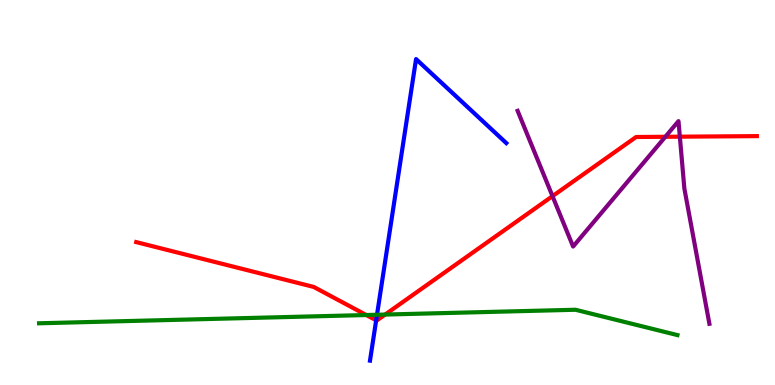[{'lines': ['blue', 'red'], 'intersections': [{'x': 4.85, 'y': 1.68}]}, {'lines': ['green', 'red'], 'intersections': [{'x': 4.73, 'y': 1.82}, {'x': 4.97, 'y': 1.83}]}, {'lines': ['purple', 'red'], 'intersections': [{'x': 7.13, 'y': 4.91}, {'x': 8.58, 'y': 6.45}, {'x': 8.77, 'y': 6.45}]}, {'lines': ['blue', 'green'], 'intersections': [{'x': 4.86, 'y': 1.82}]}, {'lines': ['blue', 'purple'], 'intersections': []}, {'lines': ['green', 'purple'], 'intersections': []}]